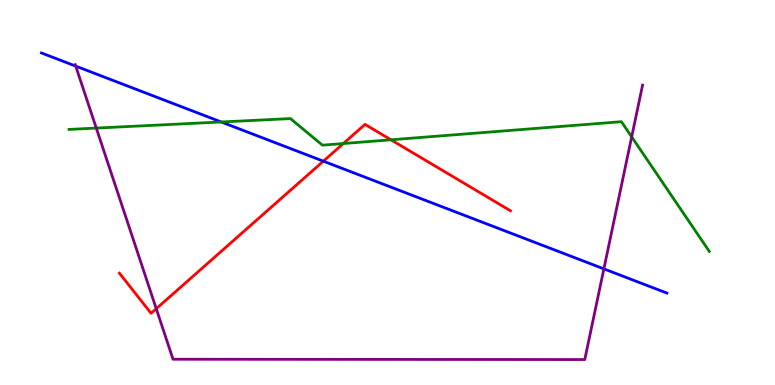[{'lines': ['blue', 'red'], 'intersections': [{'x': 4.17, 'y': 5.81}]}, {'lines': ['green', 'red'], 'intersections': [{'x': 4.43, 'y': 6.27}, {'x': 5.04, 'y': 6.37}]}, {'lines': ['purple', 'red'], 'intersections': [{'x': 2.02, 'y': 1.98}]}, {'lines': ['blue', 'green'], 'intersections': [{'x': 2.85, 'y': 6.83}]}, {'lines': ['blue', 'purple'], 'intersections': [{'x': 0.977, 'y': 8.28}, {'x': 7.79, 'y': 3.02}]}, {'lines': ['green', 'purple'], 'intersections': [{'x': 1.24, 'y': 6.67}, {'x': 8.15, 'y': 6.45}]}]